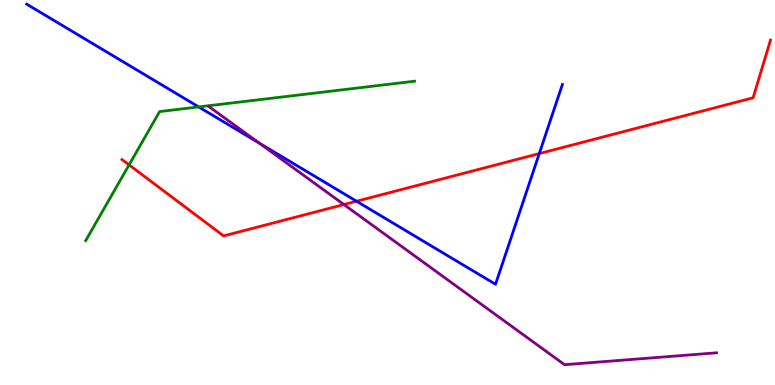[{'lines': ['blue', 'red'], 'intersections': [{'x': 4.6, 'y': 4.77}, {'x': 6.96, 'y': 6.01}]}, {'lines': ['green', 'red'], 'intersections': [{'x': 1.67, 'y': 5.72}]}, {'lines': ['purple', 'red'], 'intersections': [{'x': 4.44, 'y': 4.69}]}, {'lines': ['blue', 'green'], 'intersections': [{'x': 2.56, 'y': 7.22}]}, {'lines': ['blue', 'purple'], 'intersections': [{'x': 3.35, 'y': 6.28}]}, {'lines': ['green', 'purple'], 'intersections': []}]